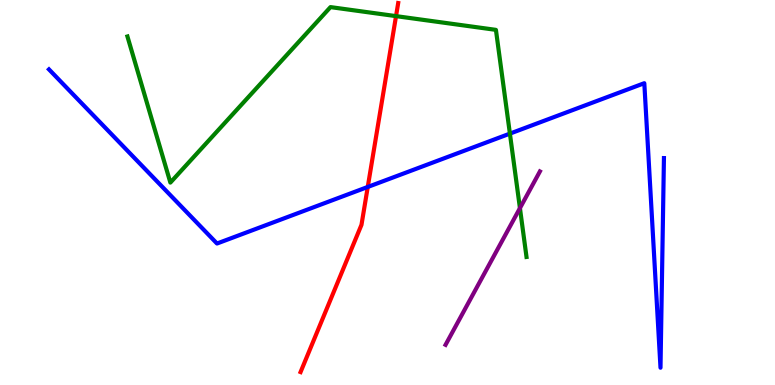[{'lines': ['blue', 'red'], 'intersections': [{'x': 4.75, 'y': 5.14}]}, {'lines': ['green', 'red'], 'intersections': [{'x': 5.11, 'y': 9.58}]}, {'lines': ['purple', 'red'], 'intersections': []}, {'lines': ['blue', 'green'], 'intersections': [{'x': 6.58, 'y': 6.53}]}, {'lines': ['blue', 'purple'], 'intersections': []}, {'lines': ['green', 'purple'], 'intersections': [{'x': 6.71, 'y': 4.59}]}]